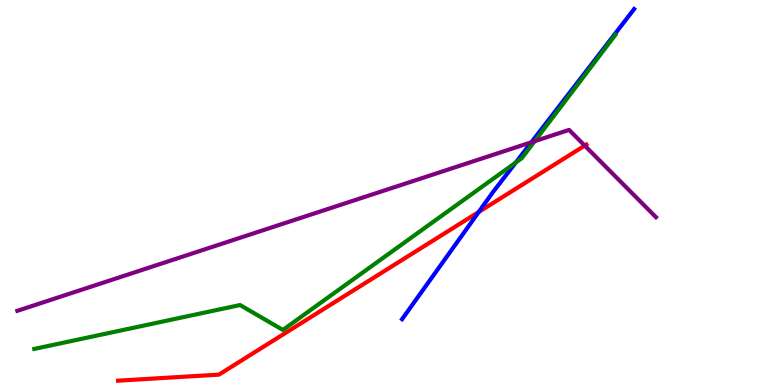[{'lines': ['blue', 'red'], 'intersections': [{'x': 6.18, 'y': 4.49}]}, {'lines': ['green', 'red'], 'intersections': []}, {'lines': ['purple', 'red'], 'intersections': [{'x': 7.54, 'y': 6.22}]}, {'lines': ['blue', 'green'], 'intersections': [{'x': 6.66, 'y': 5.78}]}, {'lines': ['blue', 'purple'], 'intersections': [{'x': 6.86, 'y': 6.3}]}, {'lines': ['green', 'purple'], 'intersections': [{'x': 6.9, 'y': 6.33}]}]